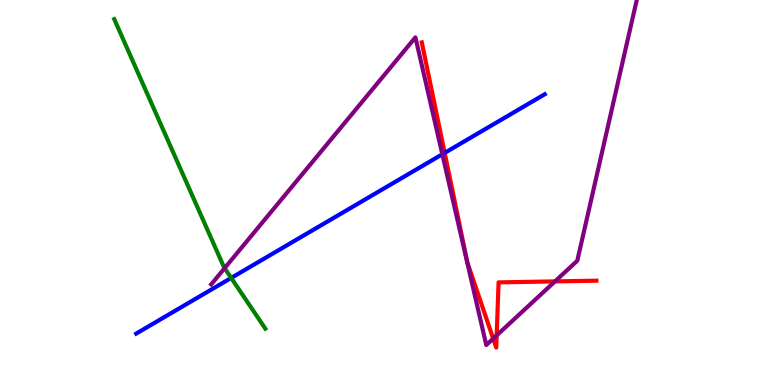[{'lines': ['blue', 'red'], 'intersections': [{'x': 5.74, 'y': 6.03}]}, {'lines': ['green', 'red'], 'intersections': []}, {'lines': ['purple', 'red'], 'intersections': [{'x': 6.36, 'y': 1.2}, {'x': 6.41, 'y': 1.29}, {'x': 7.16, 'y': 2.69}]}, {'lines': ['blue', 'green'], 'intersections': [{'x': 2.98, 'y': 2.78}]}, {'lines': ['blue', 'purple'], 'intersections': [{'x': 5.71, 'y': 5.99}]}, {'lines': ['green', 'purple'], 'intersections': [{'x': 2.9, 'y': 3.03}]}]